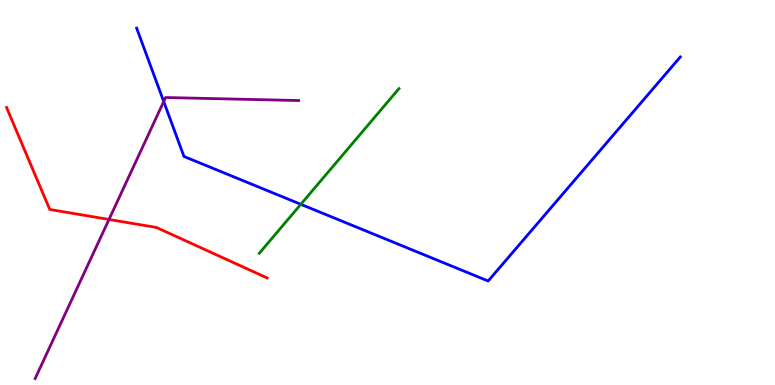[{'lines': ['blue', 'red'], 'intersections': []}, {'lines': ['green', 'red'], 'intersections': []}, {'lines': ['purple', 'red'], 'intersections': [{'x': 1.41, 'y': 4.3}]}, {'lines': ['blue', 'green'], 'intersections': [{'x': 3.88, 'y': 4.69}]}, {'lines': ['blue', 'purple'], 'intersections': [{'x': 2.11, 'y': 7.36}]}, {'lines': ['green', 'purple'], 'intersections': []}]